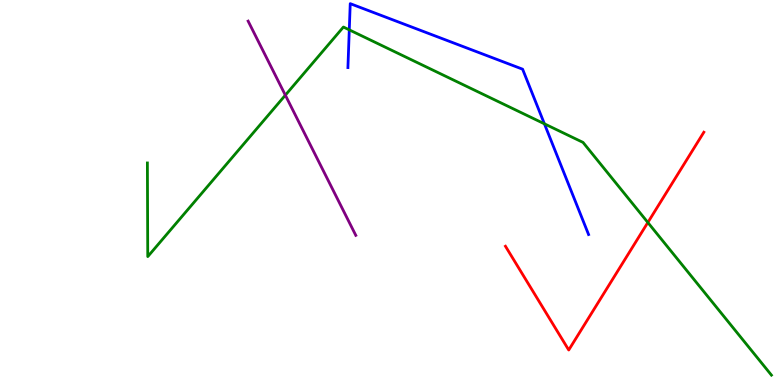[{'lines': ['blue', 'red'], 'intersections': []}, {'lines': ['green', 'red'], 'intersections': [{'x': 8.36, 'y': 4.22}]}, {'lines': ['purple', 'red'], 'intersections': []}, {'lines': ['blue', 'green'], 'intersections': [{'x': 4.51, 'y': 9.22}, {'x': 7.02, 'y': 6.78}]}, {'lines': ['blue', 'purple'], 'intersections': []}, {'lines': ['green', 'purple'], 'intersections': [{'x': 3.68, 'y': 7.53}]}]